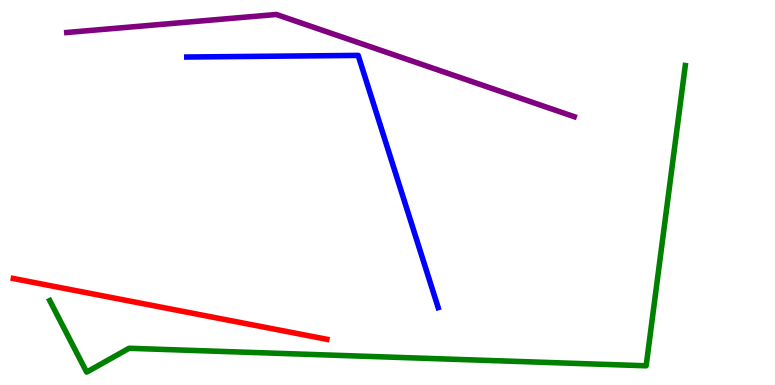[{'lines': ['blue', 'red'], 'intersections': []}, {'lines': ['green', 'red'], 'intersections': []}, {'lines': ['purple', 'red'], 'intersections': []}, {'lines': ['blue', 'green'], 'intersections': []}, {'lines': ['blue', 'purple'], 'intersections': []}, {'lines': ['green', 'purple'], 'intersections': []}]